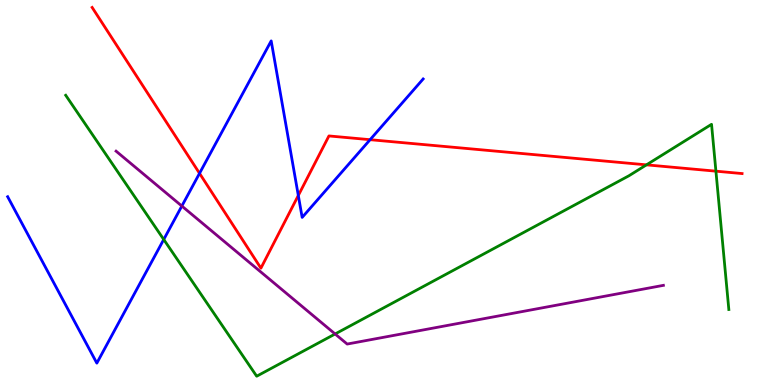[{'lines': ['blue', 'red'], 'intersections': [{'x': 2.57, 'y': 5.5}, {'x': 3.85, 'y': 4.92}, {'x': 4.78, 'y': 6.37}]}, {'lines': ['green', 'red'], 'intersections': [{'x': 8.34, 'y': 5.72}, {'x': 9.24, 'y': 5.55}]}, {'lines': ['purple', 'red'], 'intersections': []}, {'lines': ['blue', 'green'], 'intersections': [{'x': 2.11, 'y': 3.78}]}, {'lines': ['blue', 'purple'], 'intersections': [{'x': 2.35, 'y': 4.65}]}, {'lines': ['green', 'purple'], 'intersections': [{'x': 4.32, 'y': 1.33}]}]